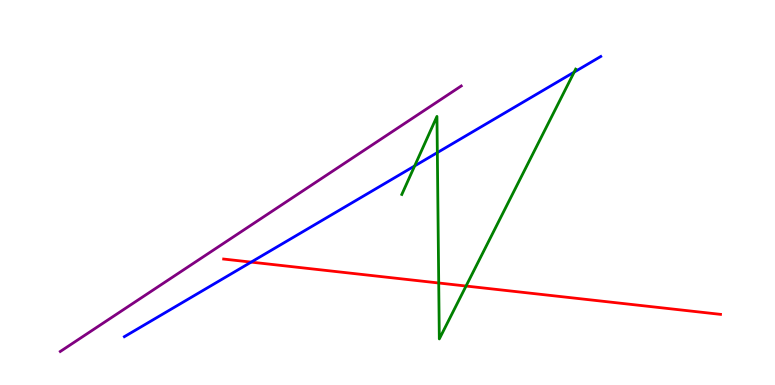[{'lines': ['blue', 'red'], 'intersections': [{'x': 3.24, 'y': 3.19}]}, {'lines': ['green', 'red'], 'intersections': [{'x': 5.66, 'y': 2.65}, {'x': 6.01, 'y': 2.57}]}, {'lines': ['purple', 'red'], 'intersections': []}, {'lines': ['blue', 'green'], 'intersections': [{'x': 5.35, 'y': 5.69}, {'x': 5.64, 'y': 6.04}, {'x': 7.41, 'y': 8.13}]}, {'lines': ['blue', 'purple'], 'intersections': []}, {'lines': ['green', 'purple'], 'intersections': []}]